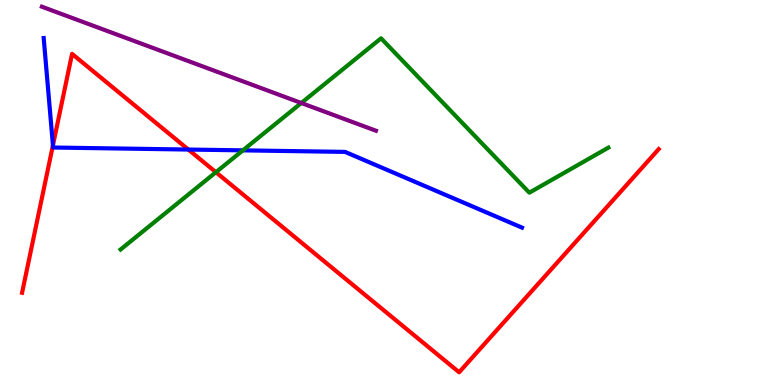[{'lines': ['blue', 'red'], 'intersections': [{'x': 0.683, 'y': 6.23}, {'x': 2.43, 'y': 6.12}]}, {'lines': ['green', 'red'], 'intersections': [{'x': 2.79, 'y': 5.53}]}, {'lines': ['purple', 'red'], 'intersections': []}, {'lines': ['blue', 'green'], 'intersections': [{'x': 3.13, 'y': 6.09}]}, {'lines': ['blue', 'purple'], 'intersections': []}, {'lines': ['green', 'purple'], 'intersections': [{'x': 3.89, 'y': 7.32}]}]